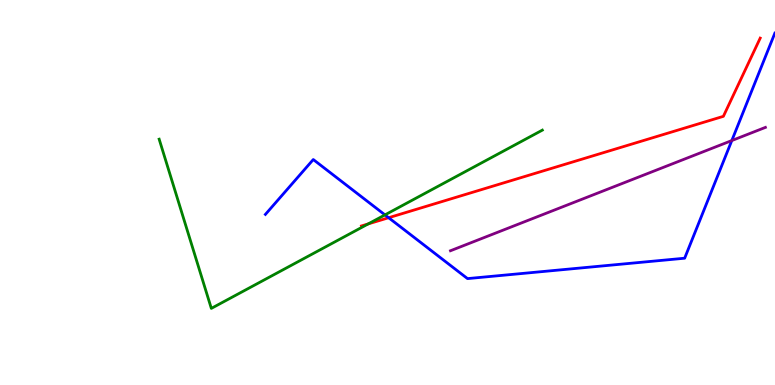[{'lines': ['blue', 'red'], 'intersections': [{'x': 5.01, 'y': 4.34}]}, {'lines': ['green', 'red'], 'intersections': [{'x': 4.75, 'y': 4.18}]}, {'lines': ['purple', 'red'], 'intersections': []}, {'lines': ['blue', 'green'], 'intersections': [{'x': 4.97, 'y': 4.42}]}, {'lines': ['blue', 'purple'], 'intersections': [{'x': 9.44, 'y': 6.35}]}, {'lines': ['green', 'purple'], 'intersections': []}]